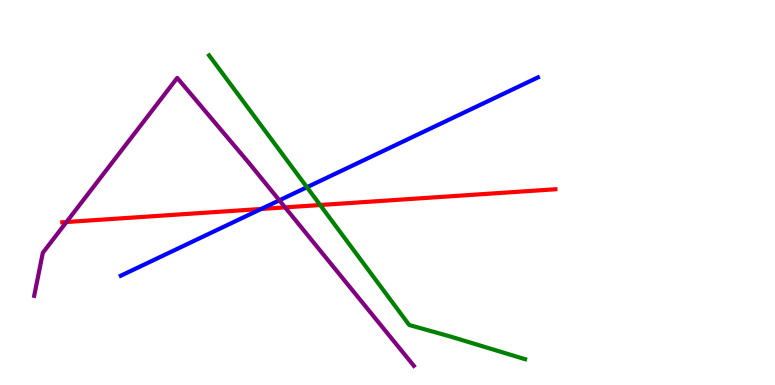[{'lines': ['blue', 'red'], 'intersections': [{'x': 3.37, 'y': 4.57}]}, {'lines': ['green', 'red'], 'intersections': [{'x': 4.13, 'y': 4.67}]}, {'lines': ['purple', 'red'], 'intersections': [{'x': 0.858, 'y': 4.23}, {'x': 3.68, 'y': 4.61}]}, {'lines': ['blue', 'green'], 'intersections': [{'x': 3.96, 'y': 5.14}]}, {'lines': ['blue', 'purple'], 'intersections': [{'x': 3.6, 'y': 4.8}]}, {'lines': ['green', 'purple'], 'intersections': []}]